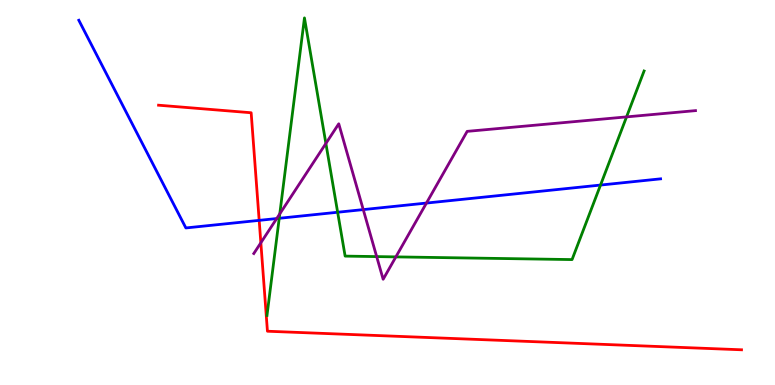[{'lines': ['blue', 'red'], 'intersections': [{'x': 3.34, 'y': 4.28}]}, {'lines': ['green', 'red'], 'intersections': []}, {'lines': ['purple', 'red'], 'intersections': [{'x': 3.37, 'y': 3.69}]}, {'lines': ['blue', 'green'], 'intersections': [{'x': 3.6, 'y': 4.33}, {'x': 4.36, 'y': 4.49}, {'x': 7.75, 'y': 5.19}]}, {'lines': ['blue', 'purple'], 'intersections': [{'x': 3.57, 'y': 4.32}, {'x': 4.69, 'y': 4.56}, {'x': 5.5, 'y': 4.73}]}, {'lines': ['green', 'purple'], 'intersections': [{'x': 3.61, 'y': 4.45}, {'x': 4.21, 'y': 6.27}, {'x': 4.86, 'y': 3.34}, {'x': 5.11, 'y': 3.33}, {'x': 8.08, 'y': 6.96}]}]